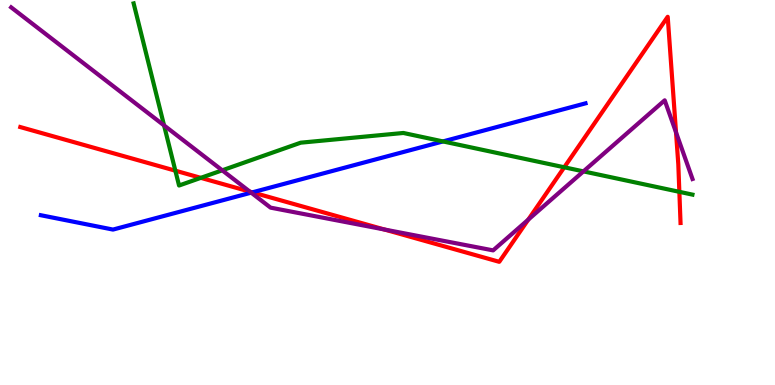[{'lines': ['blue', 'red'], 'intersections': [{'x': 3.26, 'y': 5.0}]}, {'lines': ['green', 'red'], 'intersections': [{'x': 2.26, 'y': 5.57}, {'x': 2.59, 'y': 5.38}, {'x': 7.28, 'y': 5.65}, {'x': 8.77, 'y': 5.02}]}, {'lines': ['purple', 'red'], 'intersections': [{'x': 3.22, 'y': 5.02}, {'x': 4.96, 'y': 4.04}, {'x': 6.82, 'y': 4.29}, {'x': 8.72, 'y': 6.56}]}, {'lines': ['blue', 'green'], 'intersections': [{'x': 5.72, 'y': 6.33}]}, {'lines': ['blue', 'purple'], 'intersections': [{'x': 3.24, 'y': 5.0}]}, {'lines': ['green', 'purple'], 'intersections': [{'x': 2.12, 'y': 6.74}, {'x': 2.87, 'y': 5.58}, {'x': 7.53, 'y': 5.55}]}]